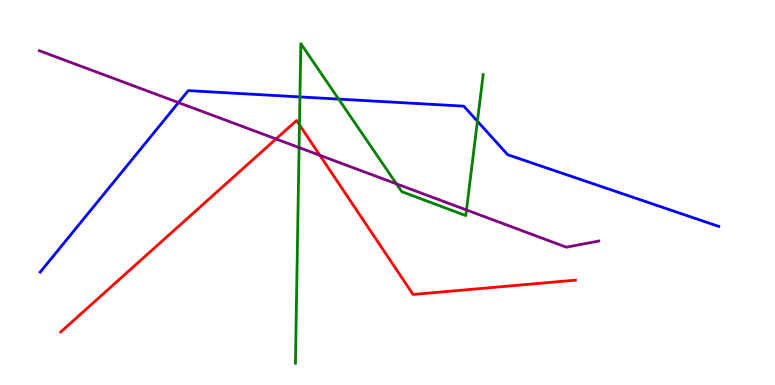[{'lines': ['blue', 'red'], 'intersections': []}, {'lines': ['green', 'red'], 'intersections': [{'x': 3.86, 'y': 6.76}]}, {'lines': ['purple', 'red'], 'intersections': [{'x': 3.56, 'y': 6.39}, {'x': 4.13, 'y': 5.97}]}, {'lines': ['blue', 'green'], 'intersections': [{'x': 3.87, 'y': 7.48}, {'x': 4.37, 'y': 7.43}, {'x': 6.16, 'y': 6.85}]}, {'lines': ['blue', 'purple'], 'intersections': [{'x': 2.3, 'y': 7.34}]}, {'lines': ['green', 'purple'], 'intersections': [{'x': 3.86, 'y': 6.17}, {'x': 5.12, 'y': 5.22}, {'x': 6.02, 'y': 4.55}]}]